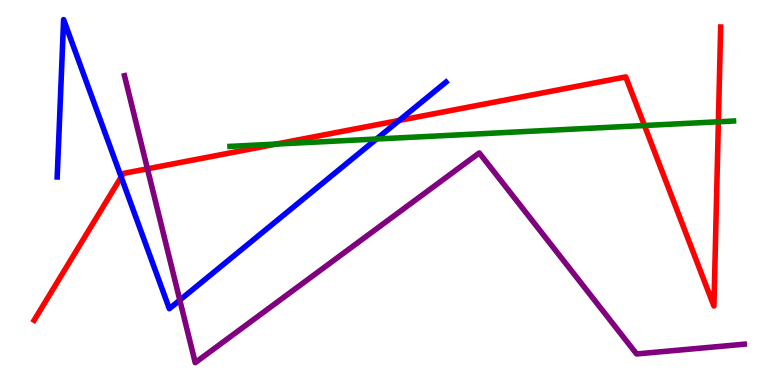[{'lines': ['blue', 'red'], 'intersections': [{'x': 1.56, 'y': 5.4}, {'x': 5.15, 'y': 6.87}]}, {'lines': ['green', 'red'], 'intersections': [{'x': 3.56, 'y': 6.26}, {'x': 8.32, 'y': 6.74}, {'x': 9.27, 'y': 6.84}]}, {'lines': ['purple', 'red'], 'intersections': [{'x': 1.9, 'y': 5.62}]}, {'lines': ['blue', 'green'], 'intersections': [{'x': 4.86, 'y': 6.39}]}, {'lines': ['blue', 'purple'], 'intersections': [{'x': 2.32, 'y': 2.2}]}, {'lines': ['green', 'purple'], 'intersections': []}]